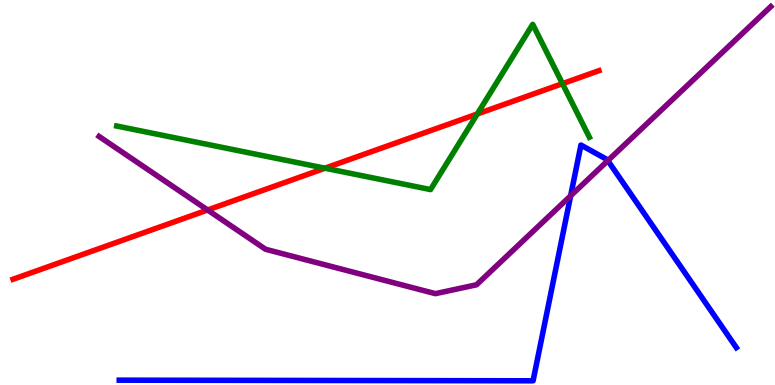[{'lines': ['blue', 'red'], 'intersections': []}, {'lines': ['green', 'red'], 'intersections': [{'x': 4.19, 'y': 5.63}, {'x': 6.16, 'y': 7.04}, {'x': 7.26, 'y': 7.83}]}, {'lines': ['purple', 'red'], 'intersections': [{'x': 2.68, 'y': 4.55}]}, {'lines': ['blue', 'green'], 'intersections': []}, {'lines': ['blue', 'purple'], 'intersections': [{'x': 7.36, 'y': 4.91}, {'x': 7.84, 'y': 5.83}]}, {'lines': ['green', 'purple'], 'intersections': []}]